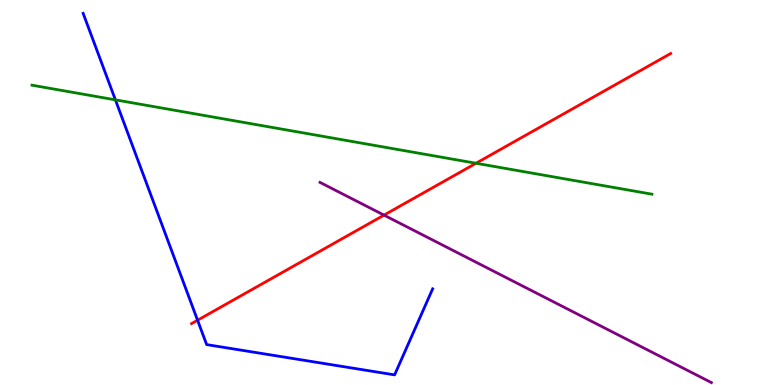[{'lines': ['blue', 'red'], 'intersections': [{'x': 2.55, 'y': 1.68}]}, {'lines': ['green', 'red'], 'intersections': [{'x': 6.14, 'y': 5.76}]}, {'lines': ['purple', 'red'], 'intersections': [{'x': 4.95, 'y': 4.41}]}, {'lines': ['blue', 'green'], 'intersections': [{'x': 1.49, 'y': 7.41}]}, {'lines': ['blue', 'purple'], 'intersections': []}, {'lines': ['green', 'purple'], 'intersections': []}]